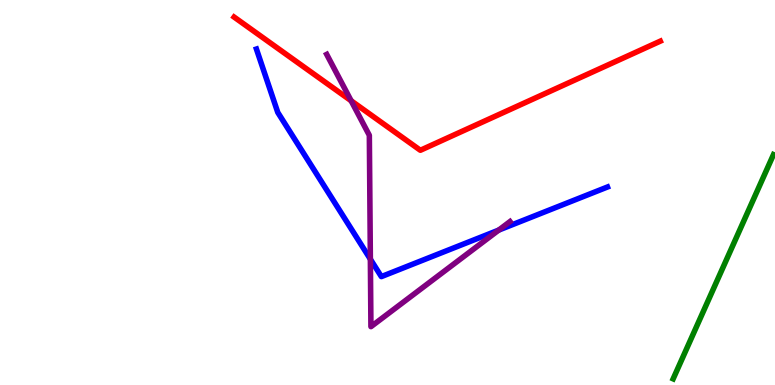[{'lines': ['blue', 'red'], 'intersections': []}, {'lines': ['green', 'red'], 'intersections': []}, {'lines': ['purple', 'red'], 'intersections': [{'x': 4.53, 'y': 7.38}]}, {'lines': ['blue', 'green'], 'intersections': []}, {'lines': ['blue', 'purple'], 'intersections': [{'x': 4.78, 'y': 3.27}, {'x': 6.44, 'y': 4.02}]}, {'lines': ['green', 'purple'], 'intersections': []}]